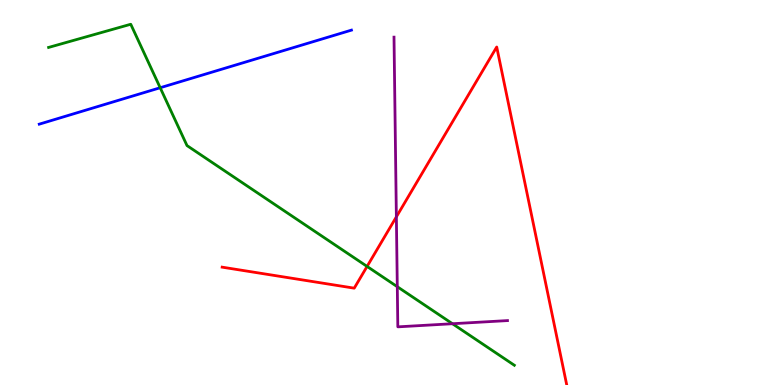[{'lines': ['blue', 'red'], 'intersections': []}, {'lines': ['green', 'red'], 'intersections': [{'x': 4.74, 'y': 3.08}]}, {'lines': ['purple', 'red'], 'intersections': [{'x': 5.11, 'y': 4.37}]}, {'lines': ['blue', 'green'], 'intersections': [{'x': 2.07, 'y': 7.72}]}, {'lines': ['blue', 'purple'], 'intersections': []}, {'lines': ['green', 'purple'], 'intersections': [{'x': 5.13, 'y': 2.55}, {'x': 5.84, 'y': 1.59}]}]